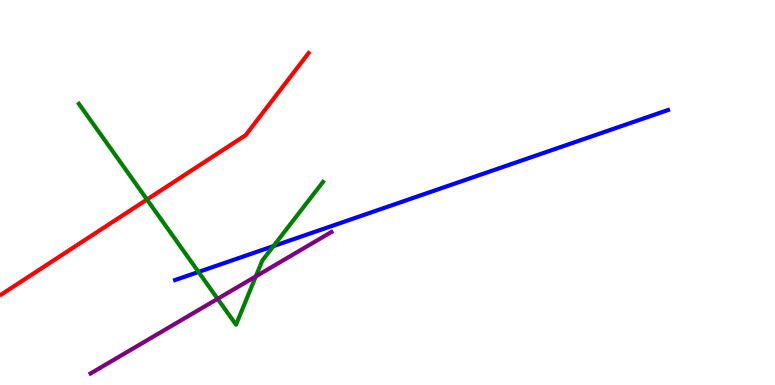[{'lines': ['blue', 'red'], 'intersections': []}, {'lines': ['green', 'red'], 'intersections': [{'x': 1.9, 'y': 4.82}]}, {'lines': ['purple', 'red'], 'intersections': []}, {'lines': ['blue', 'green'], 'intersections': [{'x': 2.56, 'y': 2.94}, {'x': 3.53, 'y': 3.61}]}, {'lines': ['blue', 'purple'], 'intersections': []}, {'lines': ['green', 'purple'], 'intersections': [{'x': 2.81, 'y': 2.24}, {'x': 3.3, 'y': 2.82}]}]